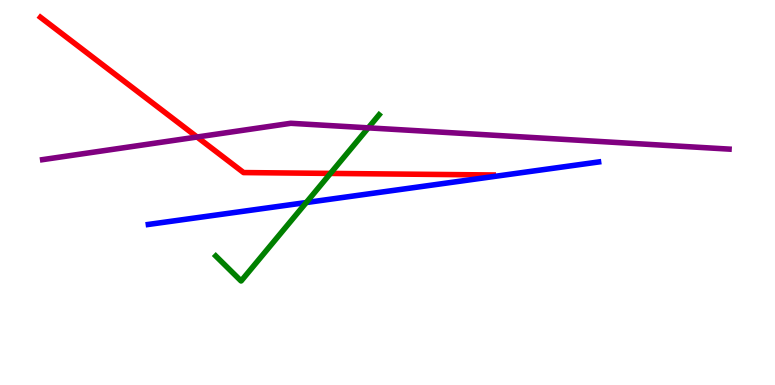[{'lines': ['blue', 'red'], 'intersections': []}, {'lines': ['green', 'red'], 'intersections': [{'x': 4.26, 'y': 5.5}]}, {'lines': ['purple', 'red'], 'intersections': [{'x': 2.54, 'y': 6.44}]}, {'lines': ['blue', 'green'], 'intersections': [{'x': 3.95, 'y': 4.74}]}, {'lines': ['blue', 'purple'], 'intersections': []}, {'lines': ['green', 'purple'], 'intersections': [{'x': 4.75, 'y': 6.68}]}]